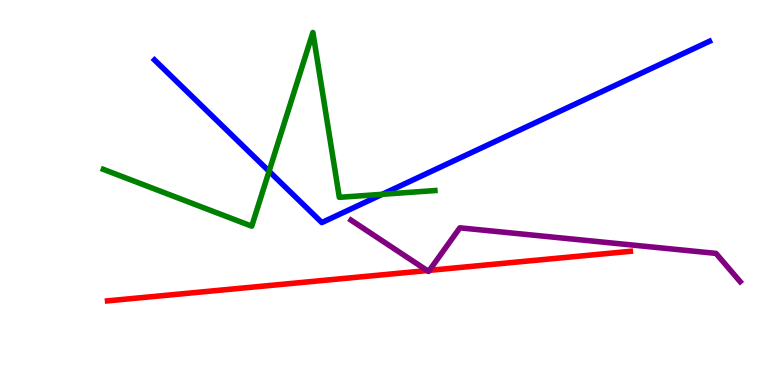[{'lines': ['blue', 'red'], 'intersections': []}, {'lines': ['green', 'red'], 'intersections': []}, {'lines': ['purple', 'red'], 'intersections': [{'x': 5.51, 'y': 2.97}, {'x': 5.54, 'y': 2.98}]}, {'lines': ['blue', 'green'], 'intersections': [{'x': 3.47, 'y': 5.55}, {'x': 4.93, 'y': 4.95}]}, {'lines': ['blue', 'purple'], 'intersections': []}, {'lines': ['green', 'purple'], 'intersections': []}]